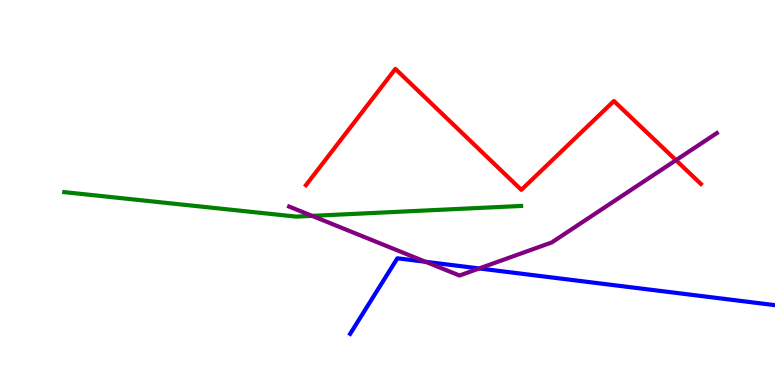[{'lines': ['blue', 'red'], 'intersections': []}, {'lines': ['green', 'red'], 'intersections': []}, {'lines': ['purple', 'red'], 'intersections': [{'x': 8.72, 'y': 5.84}]}, {'lines': ['blue', 'green'], 'intersections': []}, {'lines': ['blue', 'purple'], 'intersections': [{'x': 5.49, 'y': 3.2}, {'x': 6.18, 'y': 3.03}]}, {'lines': ['green', 'purple'], 'intersections': [{'x': 4.03, 'y': 4.39}]}]